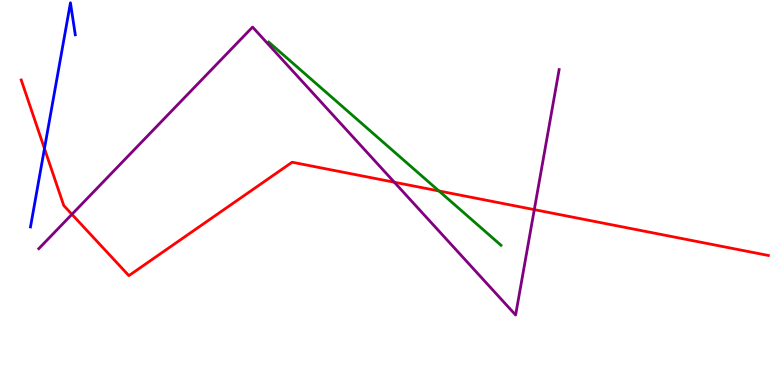[{'lines': ['blue', 'red'], 'intersections': [{'x': 0.574, 'y': 6.14}]}, {'lines': ['green', 'red'], 'intersections': [{'x': 5.66, 'y': 5.04}]}, {'lines': ['purple', 'red'], 'intersections': [{'x': 0.928, 'y': 4.43}, {'x': 5.09, 'y': 5.27}, {'x': 6.89, 'y': 4.55}]}, {'lines': ['blue', 'green'], 'intersections': []}, {'lines': ['blue', 'purple'], 'intersections': []}, {'lines': ['green', 'purple'], 'intersections': []}]